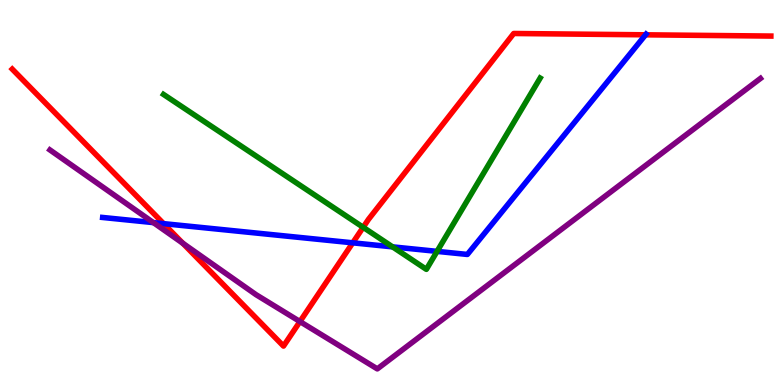[{'lines': ['blue', 'red'], 'intersections': [{'x': 2.11, 'y': 4.19}, {'x': 4.55, 'y': 3.69}, {'x': 8.33, 'y': 9.1}]}, {'lines': ['green', 'red'], 'intersections': [{'x': 4.69, 'y': 4.1}]}, {'lines': ['purple', 'red'], 'intersections': [{'x': 2.36, 'y': 3.68}, {'x': 3.87, 'y': 1.65}]}, {'lines': ['blue', 'green'], 'intersections': [{'x': 5.07, 'y': 3.59}, {'x': 5.64, 'y': 3.47}]}, {'lines': ['blue', 'purple'], 'intersections': [{'x': 1.98, 'y': 4.22}]}, {'lines': ['green', 'purple'], 'intersections': []}]